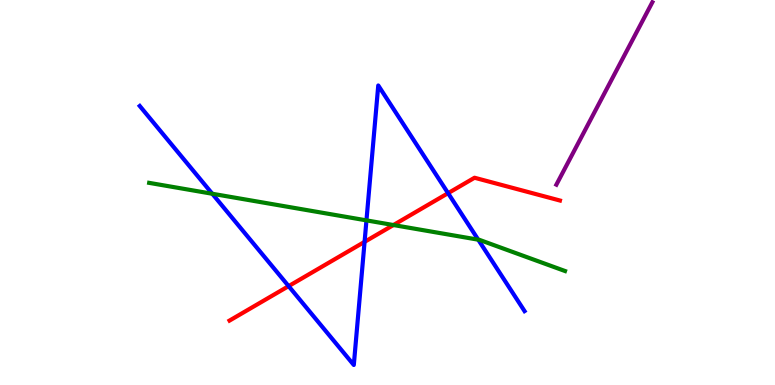[{'lines': ['blue', 'red'], 'intersections': [{'x': 3.72, 'y': 2.57}, {'x': 4.7, 'y': 3.72}, {'x': 5.78, 'y': 4.98}]}, {'lines': ['green', 'red'], 'intersections': [{'x': 5.08, 'y': 4.15}]}, {'lines': ['purple', 'red'], 'intersections': []}, {'lines': ['blue', 'green'], 'intersections': [{'x': 2.74, 'y': 4.97}, {'x': 4.73, 'y': 4.28}, {'x': 6.17, 'y': 3.77}]}, {'lines': ['blue', 'purple'], 'intersections': []}, {'lines': ['green', 'purple'], 'intersections': []}]